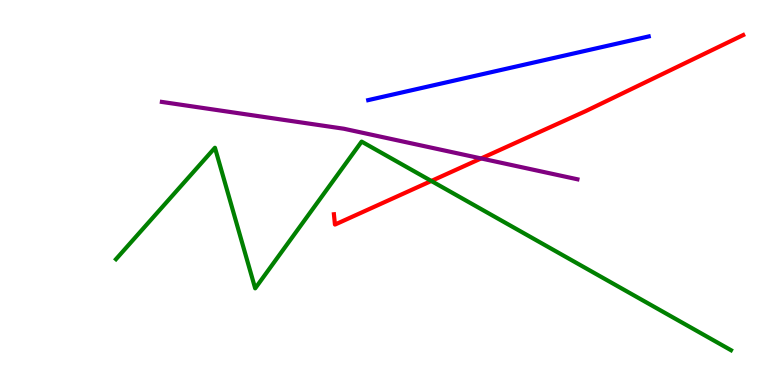[{'lines': ['blue', 'red'], 'intersections': []}, {'lines': ['green', 'red'], 'intersections': [{'x': 5.57, 'y': 5.3}]}, {'lines': ['purple', 'red'], 'intersections': [{'x': 6.21, 'y': 5.88}]}, {'lines': ['blue', 'green'], 'intersections': []}, {'lines': ['blue', 'purple'], 'intersections': []}, {'lines': ['green', 'purple'], 'intersections': []}]